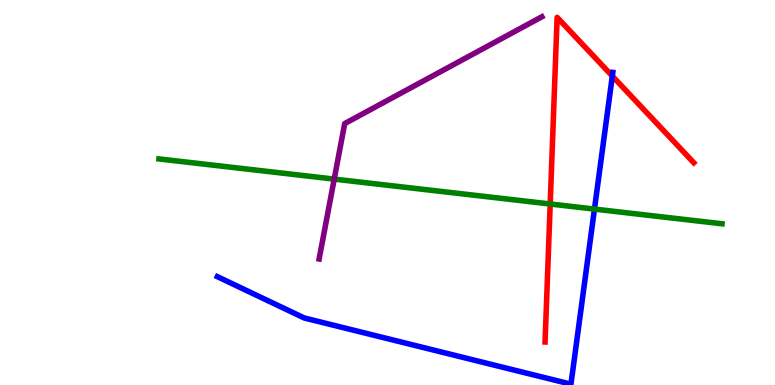[{'lines': ['blue', 'red'], 'intersections': [{'x': 7.9, 'y': 8.02}]}, {'lines': ['green', 'red'], 'intersections': [{'x': 7.1, 'y': 4.7}]}, {'lines': ['purple', 'red'], 'intersections': []}, {'lines': ['blue', 'green'], 'intersections': [{'x': 7.67, 'y': 4.57}]}, {'lines': ['blue', 'purple'], 'intersections': []}, {'lines': ['green', 'purple'], 'intersections': [{'x': 4.31, 'y': 5.35}]}]